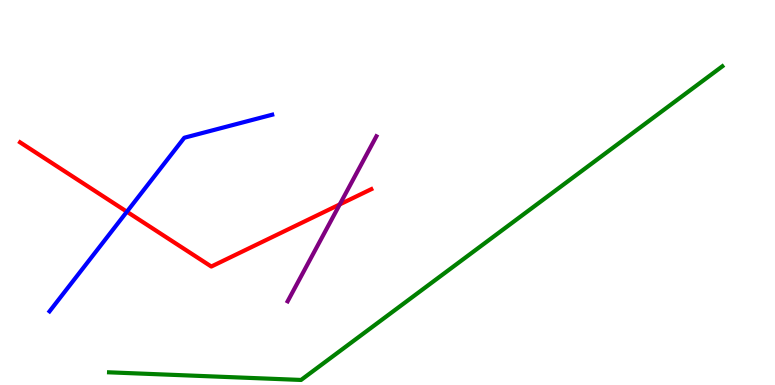[{'lines': ['blue', 'red'], 'intersections': [{'x': 1.64, 'y': 4.5}]}, {'lines': ['green', 'red'], 'intersections': []}, {'lines': ['purple', 'red'], 'intersections': [{'x': 4.38, 'y': 4.69}]}, {'lines': ['blue', 'green'], 'intersections': []}, {'lines': ['blue', 'purple'], 'intersections': []}, {'lines': ['green', 'purple'], 'intersections': []}]